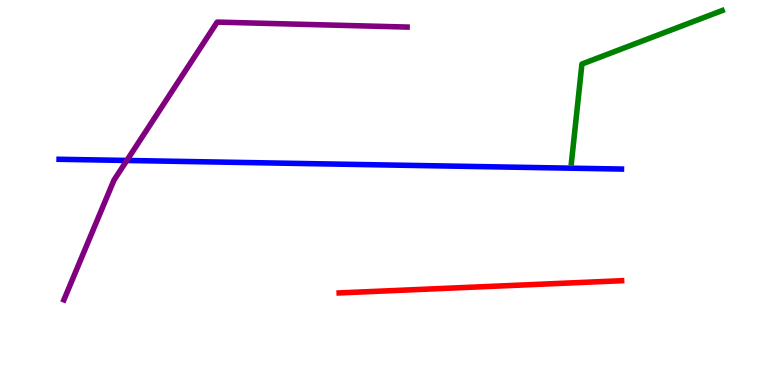[{'lines': ['blue', 'red'], 'intersections': []}, {'lines': ['green', 'red'], 'intersections': []}, {'lines': ['purple', 'red'], 'intersections': []}, {'lines': ['blue', 'green'], 'intersections': []}, {'lines': ['blue', 'purple'], 'intersections': [{'x': 1.64, 'y': 5.83}]}, {'lines': ['green', 'purple'], 'intersections': []}]